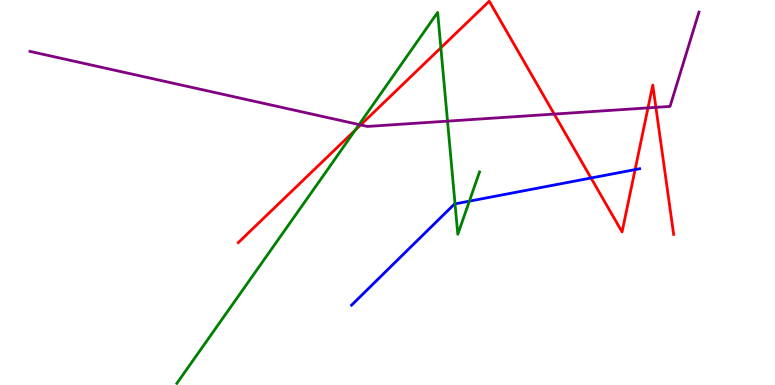[{'lines': ['blue', 'red'], 'intersections': [{'x': 7.63, 'y': 5.38}, {'x': 8.19, 'y': 5.59}]}, {'lines': ['green', 'red'], 'intersections': [{'x': 4.58, 'y': 6.62}, {'x': 5.69, 'y': 8.76}]}, {'lines': ['purple', 'red'], 'intersections': [{'x': 4.65, 'y': 6.76}, {'x': 7.15, 'y': 7.04}, {'x': 8.36, 'y': 7.2}, {'x': 8.46, 'y': 7.21}]}, {'lines': ['blue', 'green'], 'intersections': [{'x': 5.87, 'y': 4.7}, {'x': 6.06, 'y': 4.78}]}, {'lines': ['blue', 'purple'], 'intersections': []}, {'lines': ['green', 'purple'], 'intersections': [{'x': 4.63, 'y': 6.76}, {'x': 5.77, 'y': 6.85}]}]